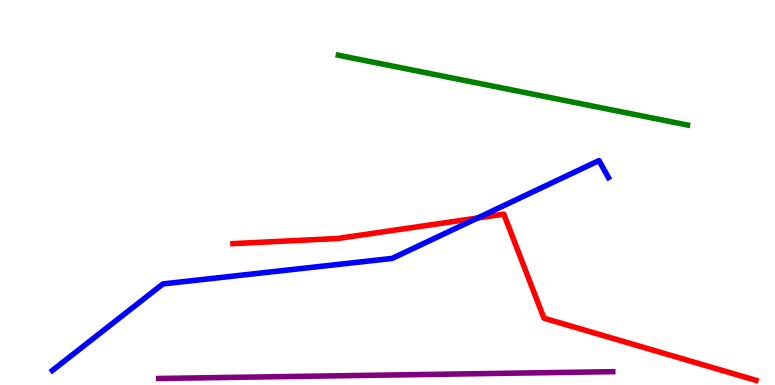[{'lines': ['blue', 'red'], 'intersections': [{'x': 6.16, 'y': 4.34}]}, {'lines': ['green', 'red'], 'intersections': []}, {'lines': ['purple', 'red'], 'intersections': []}, {'lines': ['blue', 'green'], 'intersections': []}, {'lines': ['blue', 'purple'], 'intersections': []}, {'lines': ['green', 'purple'], 'intersections': []}]